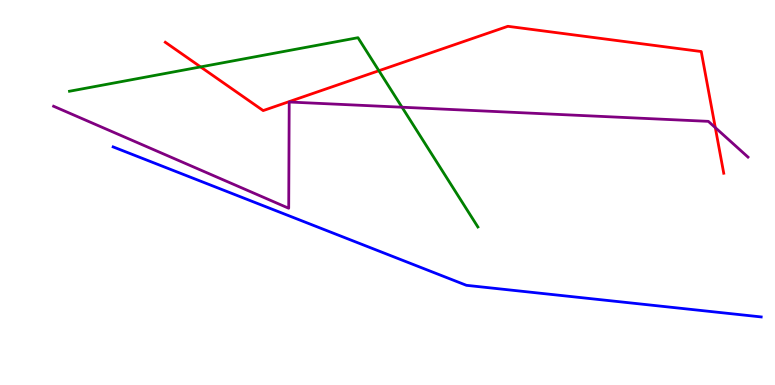[{'lines': ['blue', 'red'], 'intersections': []}, {'lines': ['green', 'red'], 'intersections': [{'x': 2.59, 'y': 8.26}, {'x': 4.89, 'y': 8.16}]}, {'lines': ['purple', 'red'], 'intersections': [{'x': 9.23, 'y': 6.68}]}, {'lines': ['blue', 'green'], 'intersections': []}, {'lines': ['blue', 'purple'], 'intersections': []}, {'lines': ['green', 'purple'], 'intersections': [{'x': 5.19, 'y': 7.22}]}]